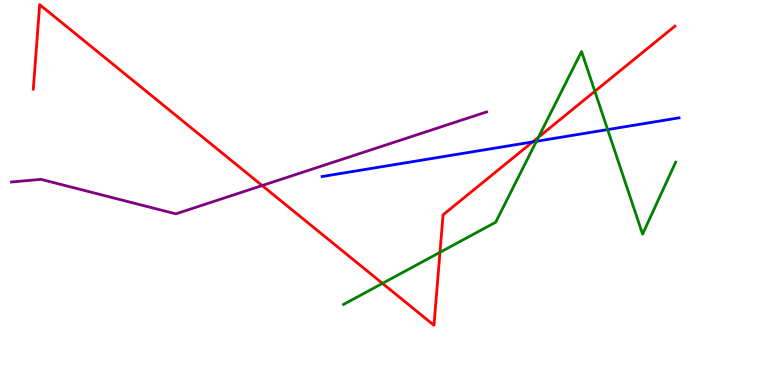[{'lines': ['blue', 'red'], 'intersections': [{'x': 6.87, 'y': 6.31}]}, {'lines': ['green', 'red'], 'intersections': [{'x': 4.94, 'y': 2.64}, {'x': 5.68, 'y': 3.45}, {'x': 6.95, 'y': 6.44}, {'x': 7.68, 'y': 7.63}]}, {'lines': ['purple', 'red'], 'intersections': [{'x': 3.38, 'y': 5.18}]}, {'lines': ['blue', 'green'], 'intersections': [{'x': 6.92, 'y': 6.33}, {'x': 7.84, 'y': 6.63}]}, {'lines': ['blue', 'purple'], 'intersections': []}, {'lines': ['green', 'purple'], 'intersections': []}]